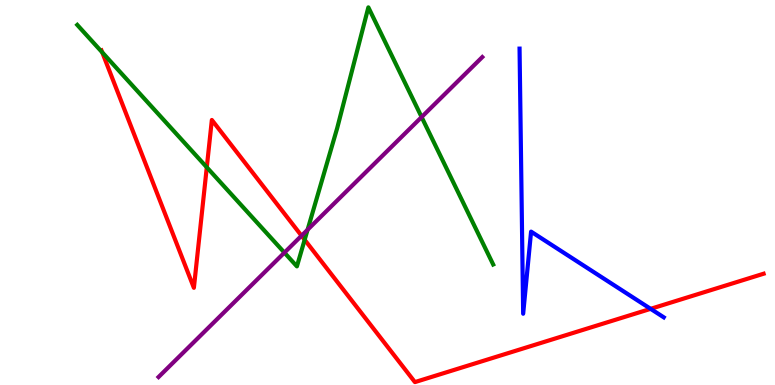[{'lines': ['blue', 'red'], 'intersections': [{'x': 8.4, 'y': 1.98}]}, {'lines': ['green', 'red'], 'intersections': [{'x': 1.32, 'y': 8.64}, {'x': 2.67, 'y': 5.65}, {'x': 3.93, 'y': 3.77}]}, {'lines': ['purple', 'red'], 'intersections': [{'x': 3.89, 'y': 3.88}]}, {'lines': ['blue', 'green'], 'intersections': []}, {'lines': ['blue', 'purple'], 'intersections': []}, {'lines': ['green', 'purple'], 'intersections': [{'x': 3.67, 'y': 3.44}, {'x': 3.97, 'y': 4.03}, {'x': 5.44, 'y': 6.96}]}]